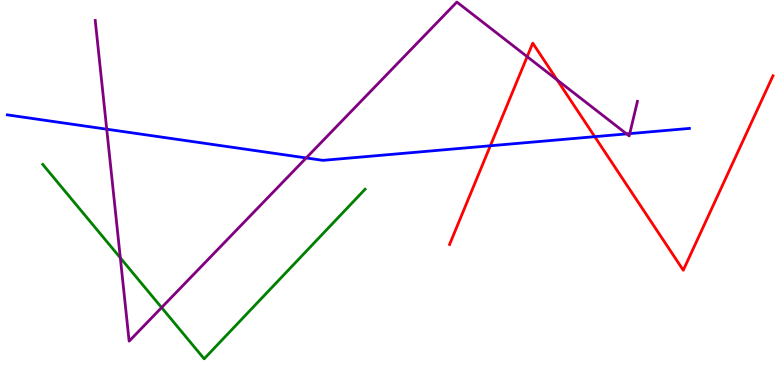[{'lines': ['blue', 'red'], 'intersections': [{'x': 6.33, 'y': 6.21}, {'x': 7.67, 'y': 6.45}]}, {'lines': ['green', 'red'], 'intersections': []}, {'lines': ['purple', 'red'], 'intersections': [{'x': 6.8, 'y': 8.53}, {'x': 7.19, 'y': 7.92}]}, {'lines': ['blue', 'green'], 'intersections': []}, {'lines': ['blue', 'purple'], 'intersections': [{'x': 1.38, 'y': 6.64}, {'x': 3.95, 'y': 5.9}, {'x': 8.09, 'y': 6.52}, {'x': 8.13, 'y': 6.53}]}, {'lines': ['green', 'purple'], 'intersections': [{'x': 1.55, 'y': 3.3}, {'x': 2.09, 'y': 2.01}]}]